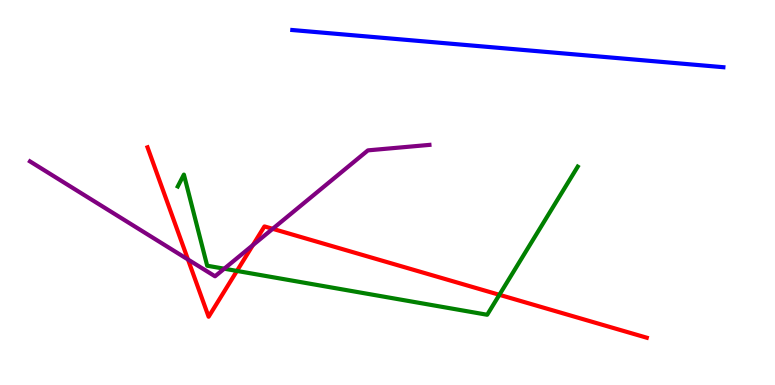[{'lines': ['blue', 'red'], 'intersections': []}, {'lines': ['green', 'red'], 'intersections': [{'x': 3.06, 'y': 2.96}, {'x': 6.44, 'y': 2.34}]}, {'lines': ['purple', 'red'], 'intersections': [{'x': 2.43, 'y': 3.26}, {'x': 3.26, 'y': 3.63}, {'x': 3.52, 'y': 4.06}]}, {'lines': ['blue', 'green'], 'intersections': []}, {'lines': ['blue', 'purple'], 'intersections': []}, {'lines': ['green', 'purple'], 'intersections': [{'x': 2.89, 'y': 3.02}]}]